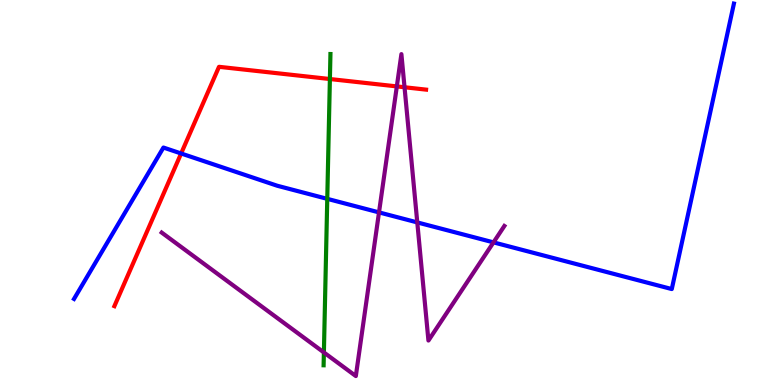[{'lines': ['blue', 'red'], 'intersections': [{'x': 2.34, 'y': 6.01}]}, {'lines': ['green', 'red'], 'intersections': [{'x': 4.26, 'y': 7.95}]}, {'lines': ['purple', 'red'], 'intersections': [{'x': 5.12, 'y': 7.76}, {'x': 5.22, 'y': 7.73}]}, {'lines': ['blue', 'green'], 'intersections': [{'x': 4.22, 'y': 4.84}]}, {'lines': ['blue', 'purple'], 'intersections': [{'x': 4.89, 'y': 4.48}, {'x': 5.38, 'y': 4.22}, {'x': 6.37, 'y': 3.7}]}, {'lines': ['green', 'purple'], 'intersections': [{'x': 4.18, 'y': 0.846}]}]